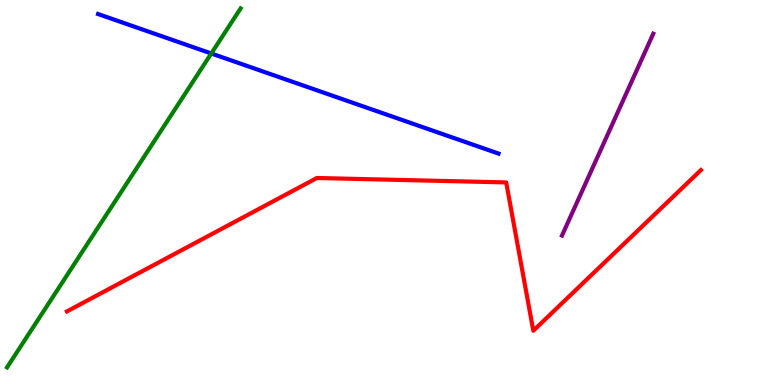[{'lines': ['blue', 'red'], 'intersections': []}, {'lines': ['green', 'red'], 'intersections': []}, {'lines': ['purple', 'red'], 'intersections': []}, {'lines': ['blue', 'green'], 'intersections': [{'x': 2.73, 'y': 8.61}]}, {'lines': ['blue', 'purple'], 'intersections': []}, {'lines': ['green', 'purple'], 'intersections': []}]